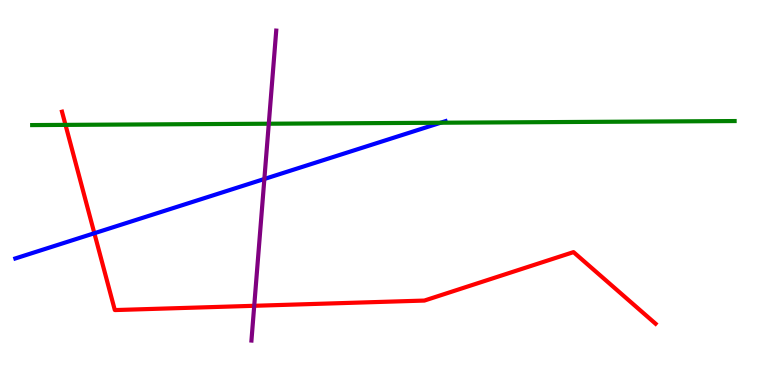[{'lines': ['blue', 'red'], 'intersections': [{'x': 1.22, 'y': 3.94}]}, {'lines': ['green', 'red'], 'intersections': [{'x': 0.845, 'y': 6.76}]}, {'lines': ['purple', 'red'], 'intersections': [{'x': 3.28, 'y': 2.06}]}, {'lines': ['blue', 'green'], 'intersections': [{'x': 5.69, 'y': 6.81}]}, {'lines': ['blue', 'purple'], 'intersections': [{'x': 3.41, 'y': 5.35}]}, {'lines': ['green', 'purple'], 'intersections': [{'x': 3.47, 'y': 6.79}]}]